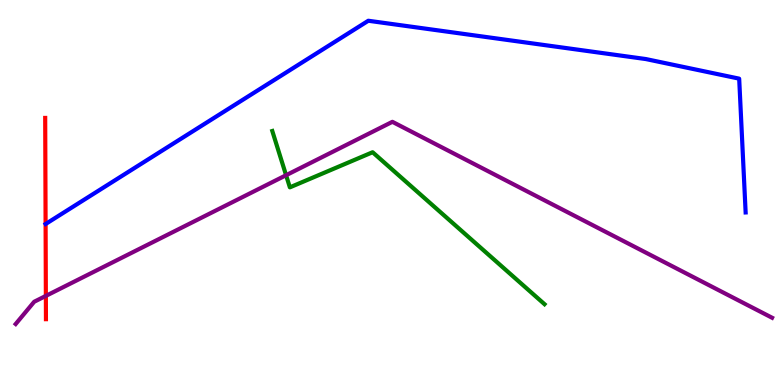[{'lines': ['blue', 'red'], 'intersections': []}, {'lines': ['green', 'red'], 'intersections': []}, {'lines': ['purple', 'red'], 'intersections': [{'x': 0.592, 'y': 2.31}]}, {'lines': ['blue', 'green'], 'intersections': []}, {'lines': ['blue', 'purple'], 'intersections': []}, {'lines': ['green', 'purple'], 'intersections': [{'x': 3.69, 'y': 5.45}]}]